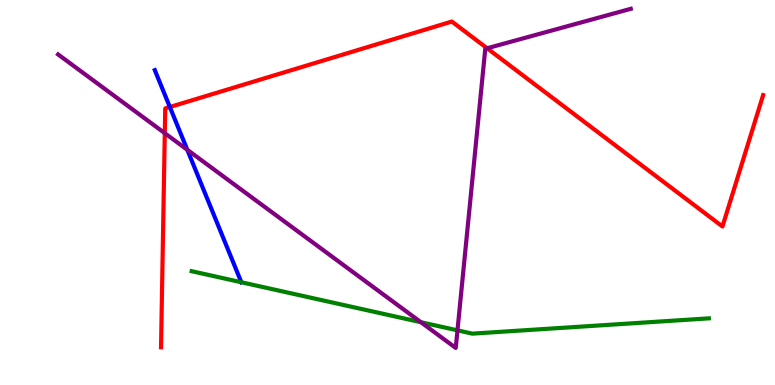[{'lines': ['blue', 'red'], 'intersections': [{'x': 2.19, 'y': 7.22}]}, {'lines': ['green', 'red'], 'intersections': []}, {'lines': ['purple', 'red'], 'intersections': [{'x': 2.13, 'y': 6.54}, {'x': 6.29, 'y': 8.75}]}, {'lines': ['blue', 'green'], 'intersections': [{'x': 3.11, 'y': 2.67}]}, {'lines': ['blue', 'purple'], 'intersections': [{'x': 2.42, 'y': 6.11}]}, {'lines': ['green', 'purple'], 'intersections': [{'x': 5.43, 'y': 1.63}, {'x': 5.9, 'y': 1.42}]}]